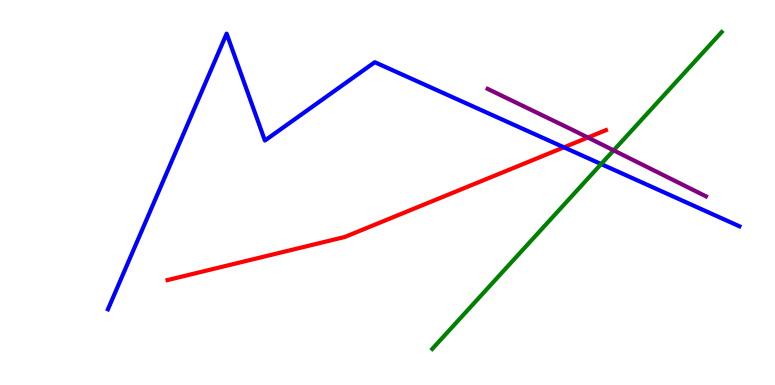[{'lines': ['blue', 'red'], 'intersections': [{'x': 7.28, 'y': 6.17}]}, {'lines': ['green', 'red'], 'intersections': []}, {'lines': ['purple', 'red'], 'intersections': [{'x': 7.59, 'y': 6.43}]}, {'lines': ['blue', 'green'], 'intersections': [{'x': 7.76, 'y': 5.74}]}, {'lines': ['blue', 'purple'], 'intersections': []}, {'lines': ['green', 'purple'], 'intersections': [{'x': 7.92, 'y': 6.09}]}]